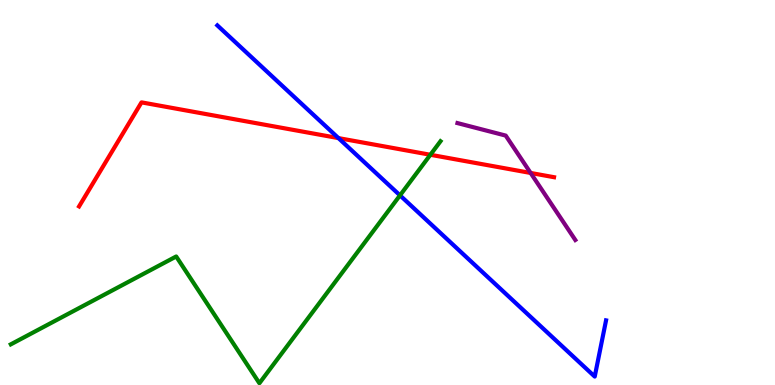[{'lines': ['blue', 'red'], 'intersections': [{'x': 4.37, 'y': 6.41}]}, {'lines': ['green', 'red'], 'intersections': [{'x': 5.55, 'y': 5.98}]}, {'lines': ['purple', 'red'], 'intersections': [{'x': 6.85, 'y': 5.51}]}, {'lines': ['blue', 'green'], 'intersections': [{'x': 5.16, 'y': 4.93}]}, {'lines': ['blue', 'purple'], 'intersections': []}, {'lines': ['green', 'purple'], 'intersections': []}]